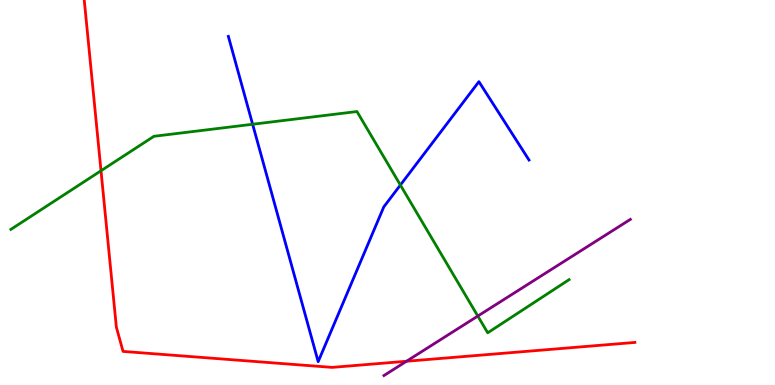[{'lines': ['blue', 'red'], 'intersections': []}, {'lines': ['green', 'red'], 'intersections': [{'x': 1.3, 'y': 5.57}]}, {'lines': ['purple', 'red'], 'intersections': [{'x': 5.25, 'y': 0.617}]}, {'lines': ['blue', 'green'], 'intersections': [{'x': 3.26, 'y': 6.77}, {'x': 5.17, 'y': 5.19}]}, {'lines': ['blue', 'purple'], 'intersections': []}, {'lines': ['green', 'purple'], 'intersections': [{'x': 6.17, 'y': 1.79}]}]